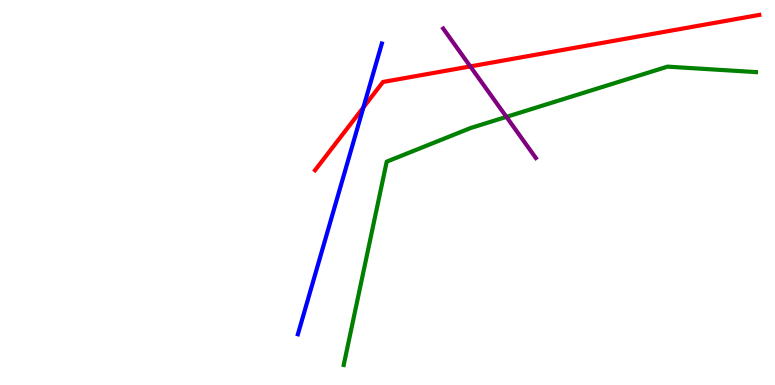[{'lines': ['blue', 'red'], 'intersections': [{'x': 4.69, 'y': 7.21}]}, {'lines': ['green', 'red'], 'intersections': []}, {'lines': ['purple', 'red'], 'intersections': [{'x': 6.07, 'y': 8.27}]}, {'lines': ['blue', 'green'], 'intersections': []}, {'lines': ['blue', 'purple'], 'intersections': []}, {'lines': ['green', 'purple'], 'intersections': [{'x': 6.53, 'y': 6.96}]}]